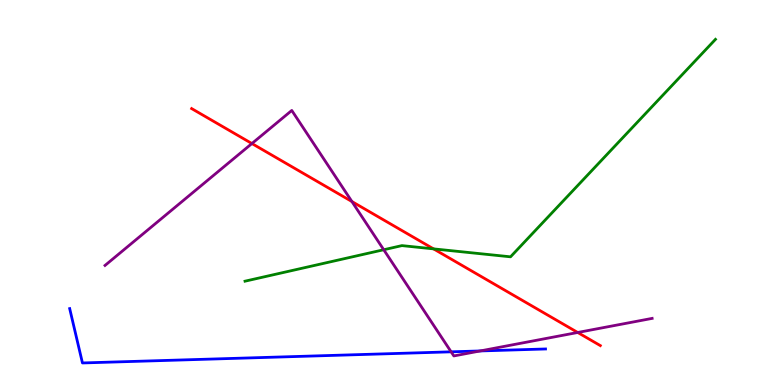[{'lines': ['blue', 'red'], 'intersections': []}, {'lines': ['green', 'red'], 'intersections': [{'x': 5.59, 'y': 3.54}]}, {'lines': ['purple', 'red'], 'intersections': [{'x': 3.25, 'y': 6.27}, {'x': 4.54, 'y': 4.77}, {'x': 7.45, 'y': 1.36}]}, {'lines': ['blue', 'green'], 'intersections': []}, {'lines': ['blue', 'purple'], 'intersections': [{'x': 5.82, 'y': 0.862}, {'x': 6.2, 'y': 0.885}]}, {'lines': ['green', 'purple'], 'intersections': [{'x': 4.95, 'y': 3.51}]}]